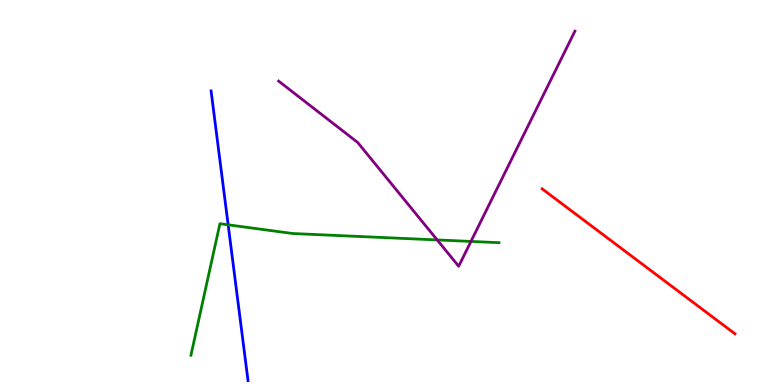[{'lines': ['blue', 'red'], 'intersections': []}, {'lines': ['green', 'red'], 'intersections': []}, {'lines': ['purple', 'red'], 'intersections': []}, {'lines': ['blue', 'green'], 'intersections': [{'x': 2.94, 'y': 4.16}]}, {'lines': ['blue', 'purple'], 'intersections': []}, {'lines': ['green', 'purple'], 'intersections': [{'x': 5.64, 'y': 3.77}, {'x': 6.08, 'y': 3.73}]}]